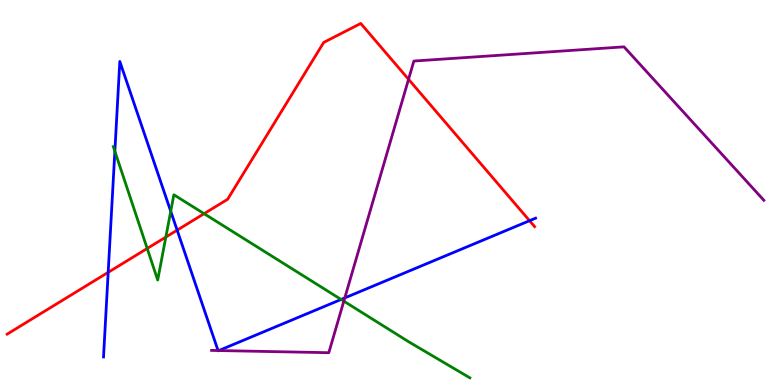[{'lines': ['blue', 'red'], 'intersections': [{'x': 1.4, 'y': 2.93}, {'x': 2.29, 'y': 4.02}, {'x': 6.83, 'y': 4.27}]}, {'lines': ['green', 'red'], 'intersections': [{'x': 1.9, 'y': 3.55}, {'x': 2.14, 'y': 3.84}, {'x': 2.63, 'y': 4.45}]}, {'lines': ['purple', 'red'], 'intersections': [{'x': 5.27, 'y': 7.94}]}, {'lines': ['blue', 'green'], 'intersections': [{'x': 1.48, 'y': 6.07}, {'x': 2.2, 'y': 4.51}, {'x': 4.4, 'y': 2.22}]}, {'lines': ['blue', 'purple'], 'intersections': [{'x': 2.81, 'y': 0.895}, {'x': 2.82, 'y': 0.895}, {'x': 4.45, 'y': 2.26}]}, {'lines': ['green', 'purple'], 'intersections': [{'x': 4.44, 'y': 2.18}]}]